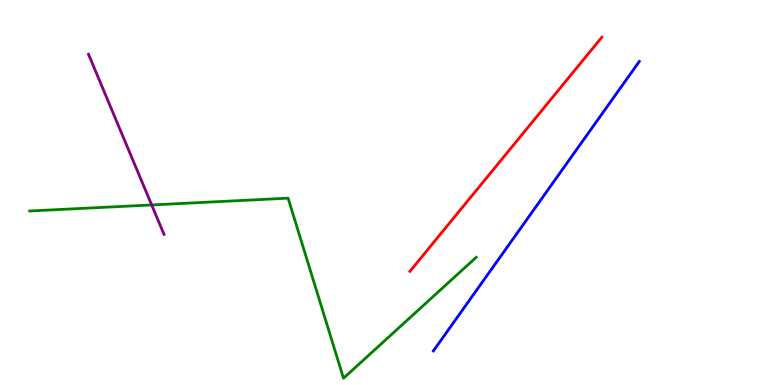[{'lines': ['blue', 'red'], 'intersections': []}, {'lines': ['green', 'red'], 'intersections': []}, {'lines': ['purple', 'red'], 'intersections': []}, {'lines': ['blue', 'green'], 'intersections': []}, {'lines': ['blue', 'purple'], 'intersections': []}, {'lines': ['green', 'purple'], 'intersections': [{'x': 1.96, 'y': 4.68}]}]